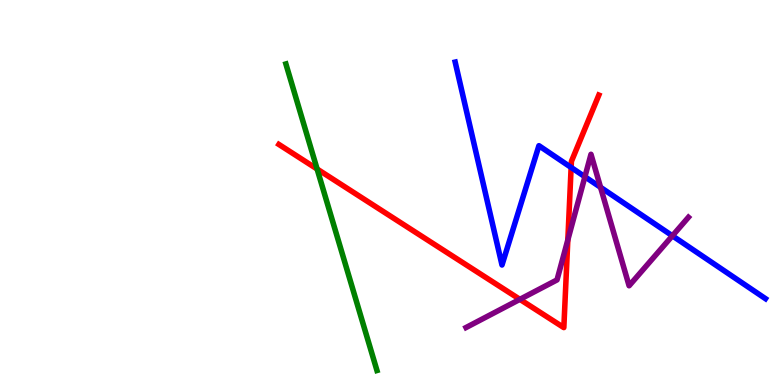[{'lines': ['blue', 'red'], 'intersections': [{'x': 7.37, 'y': 5.65}]}, {'lines': ['green', 'red'], 'intersections': [{'x': 4.09, 'y': 5.61}]}, {'lines': ['purple', 'red'], 'intersections': [{'x': 6.71, 'y': 2.22}, {'x': 7.33, 'y': 3.77}]}, {'lines': ['blue', 'green'], 'intersections': []}, {'lines': ['blue', 'purple'], 'intersections': [{'x': 7.55, 'y': 5.41}, {'x': 7.75, 'y': 5.13}, {'x': 8.68, 'y': 3.88}]}, {'lines': ['green', 'purple'], 'intersections': []}]